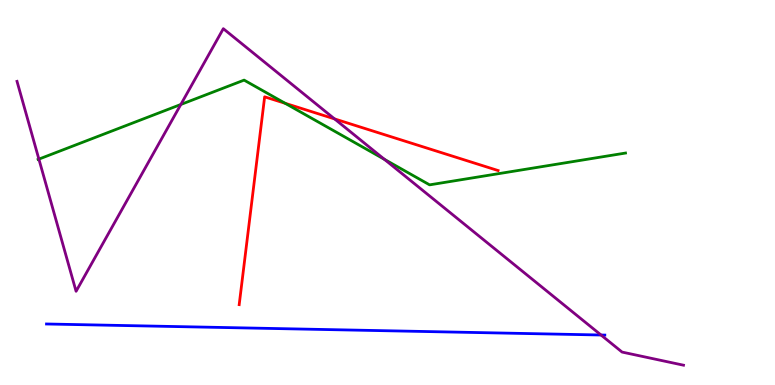[{'lines': ['blue', 'red'], 'intersections': []}, {'lines': ['green', 'red'], 'intersections': [{'x': 3.68, 'y': 7.32}]}, {'lines': ['purple', 'red'], 'intersections': [{'x': 4.32, 'y': 6.91}]}, {'lines': ['blue', 'green'], 'intersections': []}, {'lines': ['blue', 'purple'], 'intersections': [{'x': 7.76, 'y': 1.3}]}, {'lines': ['green', 'purple'], 'intersections': [{'x': 0.502, 'y': 5.87}, {'x': 2.33, 'y': 7.29}, {'x': 4.96, 'y': 5.86}]}]